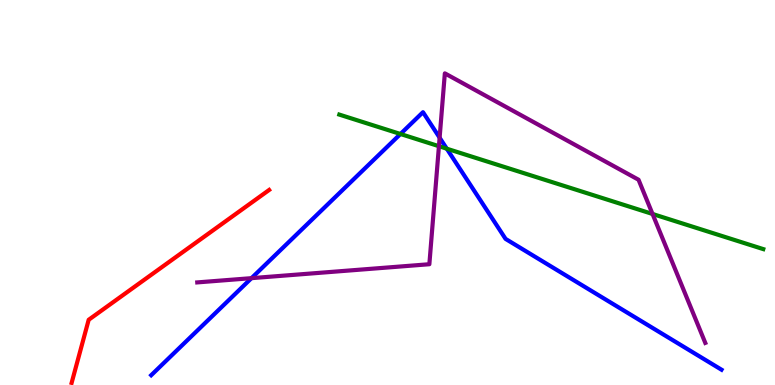[{'lines': ['blue', 'red'], 'intersections': []}, {'lines': ['green', 'red'], 'intersections': []}, {'lines': ['purple', 'red'], 'intersections': []}, {'lines': ['blue', 'green'], 'intersections': [{'x': 5.17, 'y': 6.52}, {'x': 5.76, 'y': 6.14}]}, {'lines': ['blue', 'purple'], 'intersections': [{'x': 3.24, 'y': 2.78}, {'x': 5.67, 'y': 6.42}]}, {'lines': ['green', 'purple'], 'intersections': [{'x': 5.66, 'y': 6.2}, {'x': 8.42, 'y': 4.44}]}]